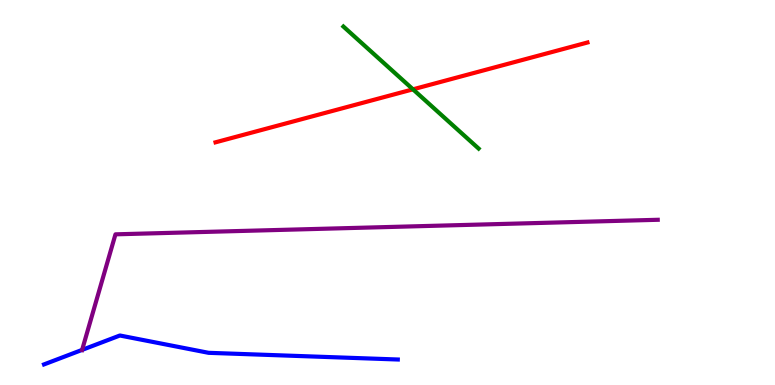[{'lines': ['blue', 'red'], 'intersections': []}, {'lines': ['green', 'red'], 'intersections': [{'x': 5.33, 'y': 7.68}]}, {'lines': ['purple', 'red'], 'intersections': []}, {'lines': ['blue', 'green'], 'intersections': []}, {'lines': ['blue', 'purple'], 'intersections': [{'x': 1.06, 'y': 0.912}]}, {'lines': ['green', 'purple'], 'intersections': []}]